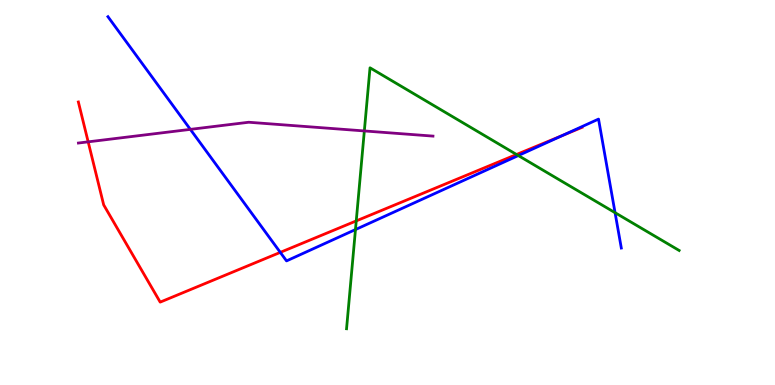[{'lines': ['blue', 'red'], 'intersections': [{'x': 3.62, 'y': 3.44}, {'x': 7.26, 'y': 6.49}]}, {'lines': ['green', 'red'], 'intersections': [{'x': 4.6, 'y': 4.26}, {'x': 6.66, 'y': 5.99}]}, {'lines': ['purple', 'red'], 'intersections': [{'x': 1.14, 'y': 6.32}]}, {'lines': ['blue', 'green'], 'intersections': [{'x': 4.59, 'y': 4.04}, {'x': 6.69, 'y': 5.96}, {'x': 7.94, 'y': 4.48}]}, {'lines': ['blue', 'purple'], 'intersections': [{'x': 2.46, 'y': 6.64}]}, {'lines': ['green', 'purple'], 'intersections': [{'x': 4.7, 'y': 6.6}]}]